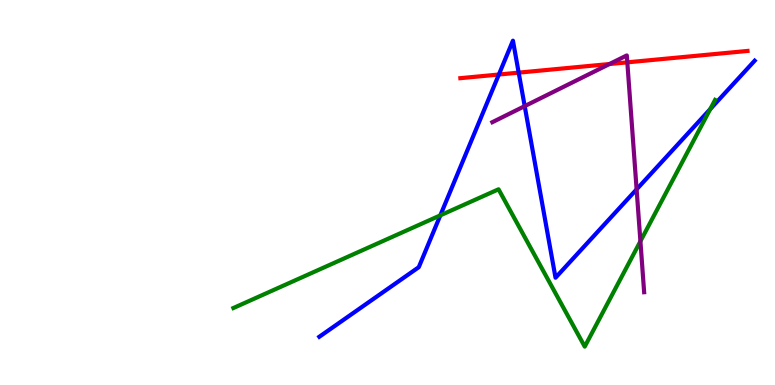[{'lines': ['blue', 'red'], 'intersections': [{'x': 6.44, 'y': 8.06}, {'x': 6.69, 'y': 8.11}]}, {'lines': ['green', 'red'], 'intersections': []}, {'lines': ['purple', 'red'], 'intersections': [{'x': 7.86, 'y': 8.34}, {'x': 8.09, 'y': 8.38}]}, {'lines': ['blue', 'green'], 'intersections': [{'x': 5.68, 'y': 4.41}, {'x': 9.16, 'y': 7.17}]}, {'lines': ['blue', 'purple'], 'intersections': [{'x': 6.77, 'y': 7.24}, {'x': 8.21, 'y': 5.08}]}, {'lines': ['green', 'purple'], 'intersections': [{'x': 8.26, 'y': 3.73}]}]